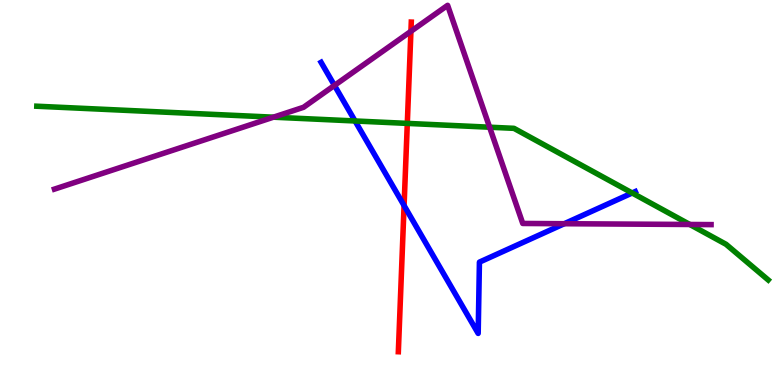[{'lines': ['blue', 'red'], 'intersections': [{'x': 5.21, 'y': 4.66}]}, {'lines': ['green', 'red'], 'intersections': [{'x': 5.26, 'y': 6.79}]}, {'lines': ['purple', 'red'], 'intersections': [{'x': 5.3, 'y': 9.19}]}, {'lines': ['blue', 'green'], 'intersections': [{'x': 4.58, 'y': 6.86}, {'x': 8.16, 'y': 4.99}]}, {'lines': ['blue', 'purple'], 'intersections': [{'x': 4.32, 'y': 7.78}, {'x': 7.28, 'y': 4.19}]}, {'lines': ['green', 'purple'], 'intersections': [{'x': 3.53, 'y': 6.96}, {'x': 6.32, 'y': 6.7}, {'x': 8.9, 'y': 4.17}]}]